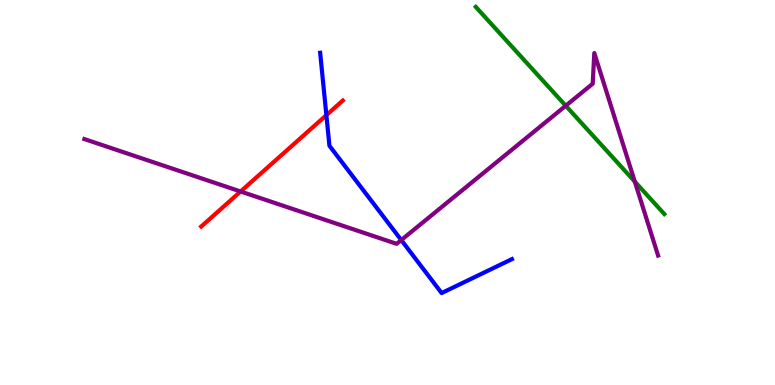[{'lines': ['blue', 'red'], 'intersections': [{'x': 4.21, 'y': 7.01}]}, {'lines': ['green', 'red'], 'intersections': []}, {'lines': ['purple', 'red'], 'intersections': [{'x': 3.1, 'y': 5.03}]}, {'lines': ['blue', 'green'], 'intersections': []}, {'lines': ['blue', 'purple'], 'intersections': [{'x': 5.18, 'y': 3.76}]}, {'lines': ['green', 'purple'], 'intersections': [{'x': 7.3, 'y': 7.25}, {'x': 8.19, 'y': 5.28}]}]